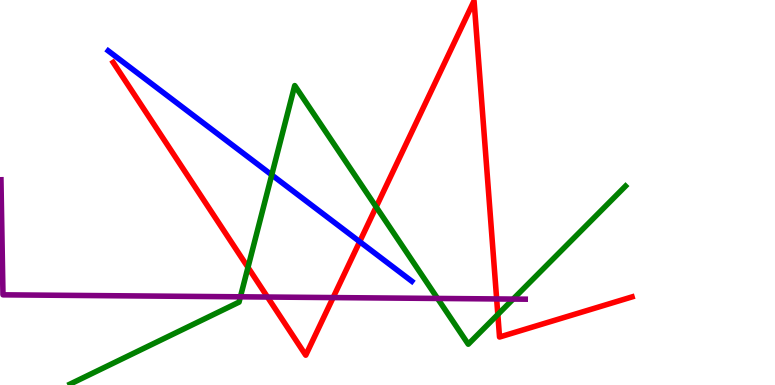[{'lines': ['blue', 'red'], 'intersections': [{'x': 4.64, 'y': 3.72}]}, {'lines': ['green', 'red'], 'intersections': [{'x': 3.2, 'y': 3.06}, {'x': 4.85, 'y': 4.62}, {'x': 6.42, 'y': 1.83}]}, {'lines': ['purple', 'red'], 'intersections': [{'x': 3.45, 'y': 2.28}, {'x': 4.3, 'y': 2.27}, {'x': 6.41, 'y': 2.24}]}, {'lines': ['blue', 'green'], 'intersections': [{'x': 3.51, 'y': 5.46}]}, {'lines': ['blue', 'purple'], 'intersections': []}, {'lines': ['green', 'purple'], 'intersections': [{'x': 3.1, 'y': 2.29}, {'x': 5.65, 'y': 2.25}, {'x': 6.62, 'y': 2.23}]}]